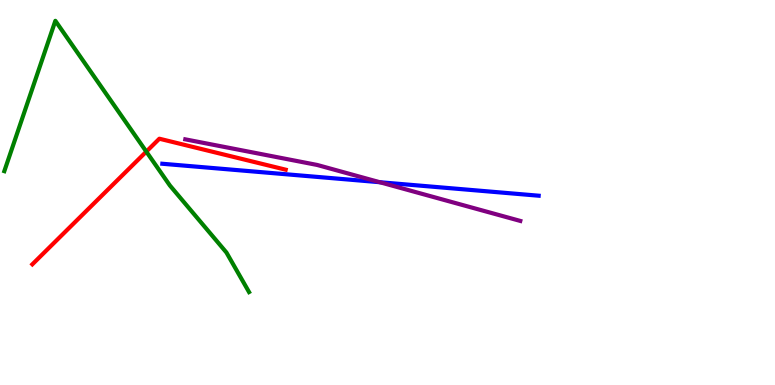[{'lines': ['blue', 'red'], 'intersections': []}, {'lines': ['green', 'red'], 'intersections': [{'x': 1.89, 'y': 6.06}]}, {'lines': ['purple', 'red'], 'intersections': []}, {'lines': ['blue', 'green'], 'intersections': []}, {'lines': ['blue', 'purple'], 'intersections': [{'x': 4.9, 'y': 5.27}]}, {'lines': ['green', 'purple'], 'intersections': []}]